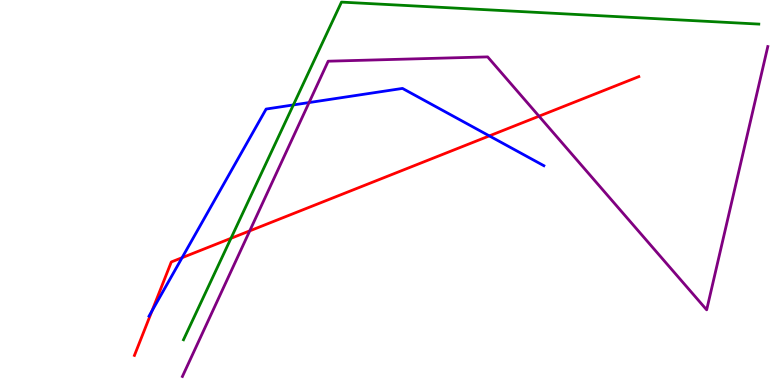[{'lines': ['blue', 'red'], 'intersections': [{'x': 1.96, 'y': 1.92}, {'x': 2.35, 'y': 3.31}, {'x': 6.31, 'y': 6.47}]}, {'lines': ['green', 'red'], 'intersections': [{'x': 2.98, 'y': 3.81}]}, {'lines': ['purple', 'red'], 'intersections': [{'x': 3.22, 'y': 4.0}, {'x': 6.95, 'y': 6.98}]}, {'lines': ['blue', 'green'], 'intersections': [{'x': 3.79, 'y': 7.27}]}, {'lines': ['blue', 'purple'], 'intersections': [{'x': 3.99, 'y': 7.34}]}, {'lines': ['green', 'purple'], 'intersections': []}]